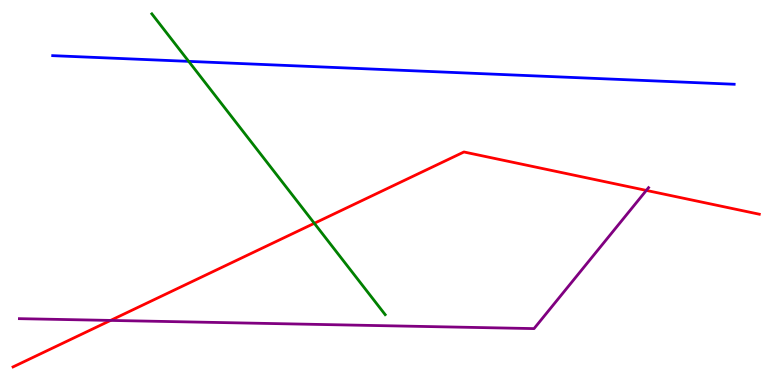[{'lines': ['blue', 'red'], 'intersections': []}, {'lines': ['green', 'red'], 'intersections': [{'x': 4.06, 'y': 4.2}]}, {'lines': ['purple', 'red'], 'intersections': [{'x': 1.43, 'y': 1.68}, {'x': 8.34, 'y': 5.05}]}, {'lines': ['blue', 'green'], 'intersections': [{'x': 2.43, 'y': 8.41}]}, {'lines': ['blue', 'purple'], 'intersections': []}, {'lines': ['green', 'purple'], 'intersections': []}]